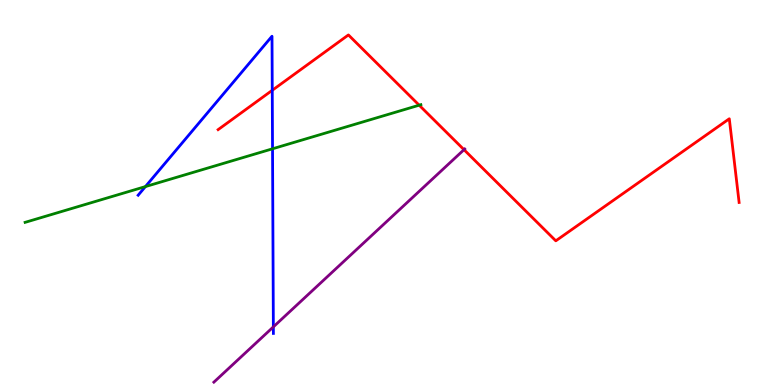[{'lines': ['blue', 'red'], 'intersections': [{'x': 3.51, 'y': 7.65}]}, {'lines': ['green', 'red'], 'intersections': [{'x': 5.41, 'y': 7.27}]}, {'lines': ['purple', 'red'], 'intersections': [{'x': 5.99, 'y': 6.11}]}, {'lines': ['blue', 'green'], 'intersections': [{'x': 1.88, 'y': 5.15}, {'x': 3.52, 'y': 6.14}]}, {'lines': ['blue', 'purple'], 'intersections': [{'x': 3.53, 'y': 1.51}]}, {'lines': ['green', 'purple'], 'intersections': []}]